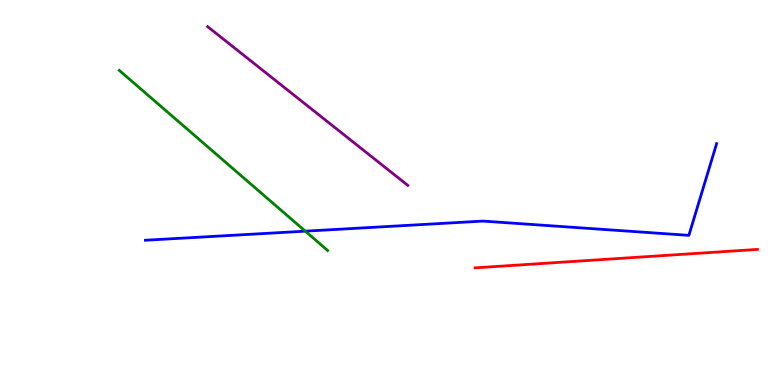[{'lines': ['blue', 'red'], 'intersections': []}, {'lines': ['green', 'red'], 'intersections': []}, {'lines': ['purple', 'red'], 'intersections': []}, {'lines': ['blue', 'green'], 'intersections': [{'x': 3.94, 'y': 4.0}]}, {'lines': ['blue', 'purple'], 'intersections': []}, {'lines': ['green', 'purple'], 'intersections': []}]